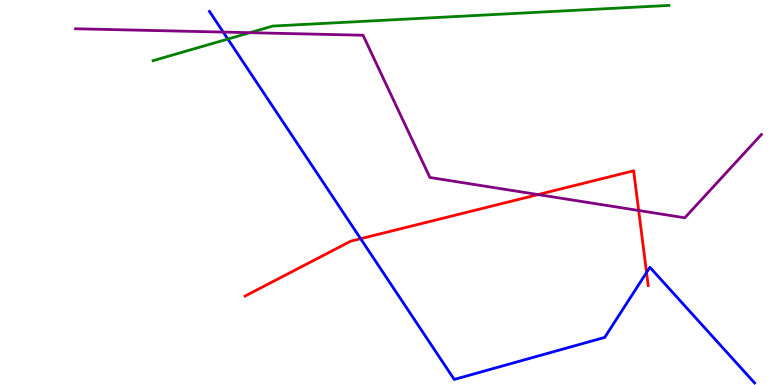[{'lines': ['blue', 'red'], 'intersections': [{'x': 4.65, 'y': 3.8}, {'x': 8.34, 'y': 2.92}]}, {'lines': ['green', 'red'], 'intersections': []}, {'lines': ['purple', 'red'], 'intersections': [{'x': 6.94, 'y': 4.95}, {'x': 8.24, 'y': 4.53}]}, {'lines': ['blue', 'green'], 'intersections': [{'x': 2.94, 'y': 8.99}]}, {'lines': ['blue', 'purple'], 'intersections': [{'x': 2.88, 'y': 9.17}]}, {'lines': ['green', 'purple'], 'intersections': [{'x': 3.22, 'y': 9.15}]}]